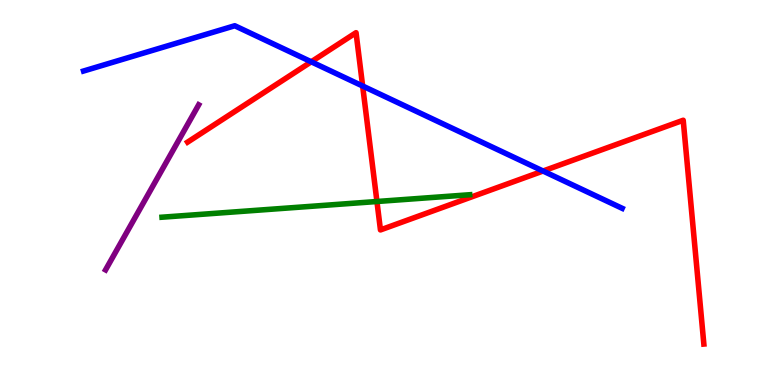[{'lines': ['blue', 'red'], 'intersections': [{'x': 4.02, 'y': 8.4}, {'x': 4.68, 'y': 7.77}, {'x': 7.01, 'y': 5.56}]}, {'lines': ['green', 'red'], 'intersections': [{'x': 4.86, 'y': 4.77}]}, {'lines': ['purple', 'red'], 'intersections': []}, {'lines': ['blue', 'green'], 'intersections': []}, {'lines': ['blue', 'purple'], 'intersections': []}, {'lines': ['green', 'purple'], 'intersections': []}]